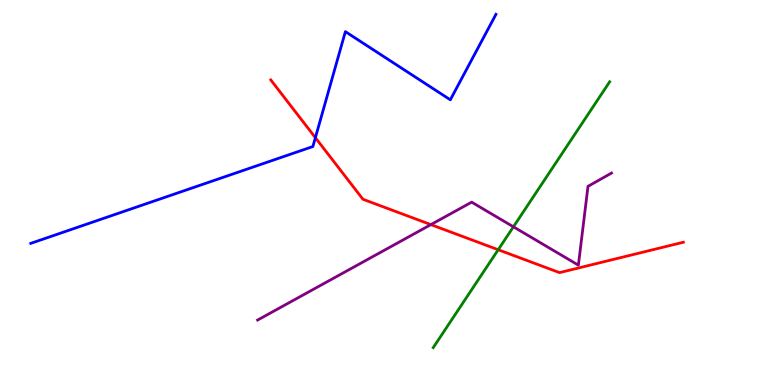[{'lines': ['blue', 'red'], 'intersections': [{'x': 4.07, 'y': 6.42}]}, {'lines': ['green', 'red'], 'intersections': [{'x': 6.43, 'y': 3.51}]}, {'lines': ['purple', 'red'], 'intersections': [{'x': 5.56, 'y': 4.17}]}, {'lines': ['blue', 'green'], 'intersections': []}, {'lines': ['blue', 'purple'], 'intersections': []}, {'lines': ['green', 'purple'], 'intersections': [{'x': 6.62, 'y': 4.11}]}]